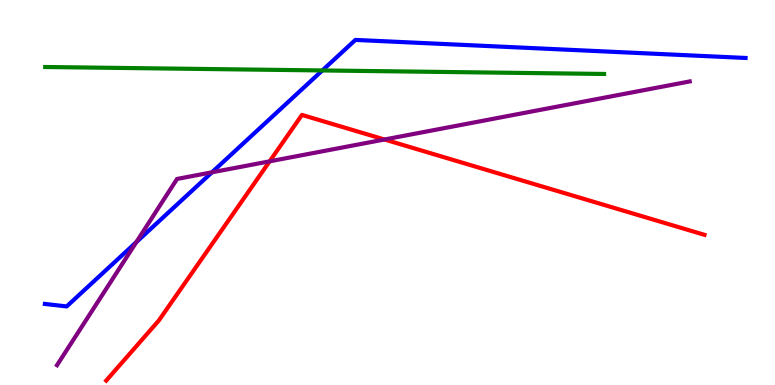[{'lines': ['blue', 'red'], 'intersections': []}, {'lines': ['green', 'red'], 'intersections': []}, {'lines': ['purple', 'red'], 'intersections': [{'x': 3.48, 'y': 5.81}, {'x': 4.96, 'y': 6.38}]}, {'lines': ['blue', 'green'], 'intersections': [{'x': 4.16, 'y': 8.17}]}, {'lines': ['blue', 'purple'], 'intersections': [{'x': 1.76, 'y': 3.71}, {'x': 2.74, 'y': 5.52}]}, {'lines': ['green', 'purple'], 'intersections': []}]